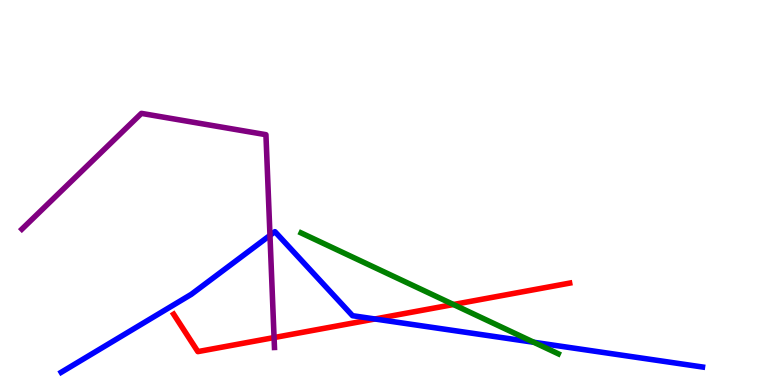[{'lines': ['blue', 'red'], 'intersections': [{'x': 4.84, 'y': 1.71}]}, {'lines': ['green', 'red'], 'intersections': [{'x': 5.85, 'y': 2.09}]}, {'lines': ['purple', 'red'], 'intersections': [{'x': 3.54, 'y': 1.23}]}, {'lines': ['blue', 'green'], 'intersections': [{'x': 6.89, 'y': 1.11}]}, {'lines': ['blue', 'purple'], 'intersections': [{'x': 3.48, 'y': 3.89}]}, {'lines': ['green', 'purple'], 'intersections': []}]